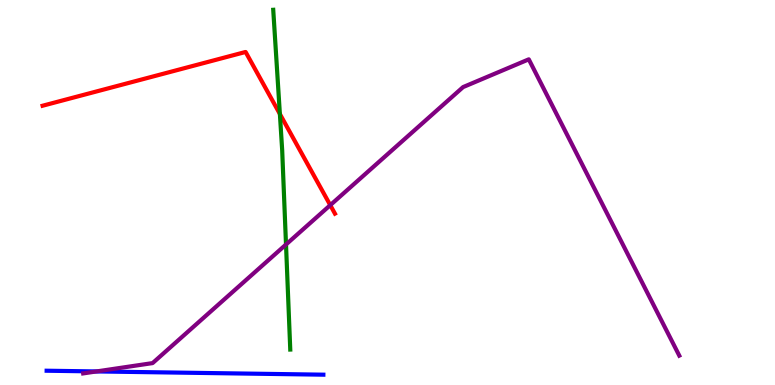[{'lines': ['blue', 'red'], 'intersections': []}, {'lines': ['green', 'red'], 'intersections': [{'x': 3.61, 'y': 7.04}]}, {'lines': ['purple', 'red'], 'intersections': [{'x': 4.26, 'y': 4.67}]}, {'lines': ['blue', 'green'], 'intersections': []}, {'lines': ['blue', 'purple'], 'intersections': [{'x': 1.24, 'y': 0.352}]}, {'lines': ['green', 'purple'], 'intersections': [{'x': 3.69, 'y': 3.65}]}]